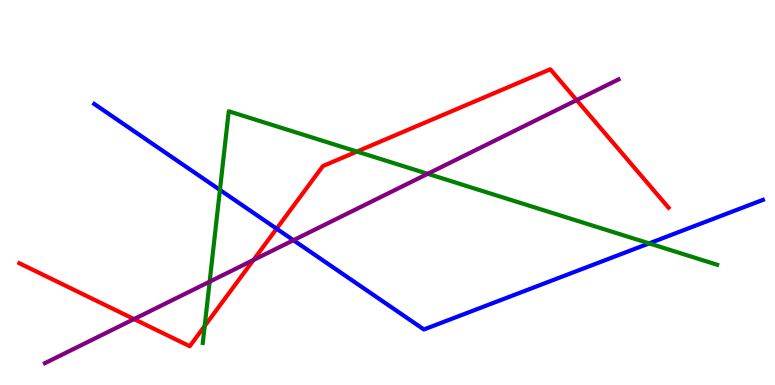[{'lines': ['blue', 'red'], 'intersections': [{'x': 3.57, 'y': 4.06}]}, {'lines': ['green', 'red'], 'intersections': [{'x': 2.64, 'y': 1.53}, {'x': 4.61, 'y': 6.06}]}, {'lines': ['purple', 'red'], 'intersections': [{'x': 1.73, 'y': 1.71}, {'x': 3.27, 'y': 3.25}, {'x': 7.44, 'y': 7.4}]}, {'lines': ['blue', 'green'], 'intersections': [{'x': 2.84, 'y': 5.07}, {'x': 8.38, 'y': 3.68}]}, {'lines': ['blue', 'purple'], 'intersections': [{'x': 3.79, 'y': 3.76}]}, {'lines': ['green', 'purple'], 'intersections': [{'x': 2.71, 'y': 2.68}, {'x': 5.52, 'y': 5.49}]}]